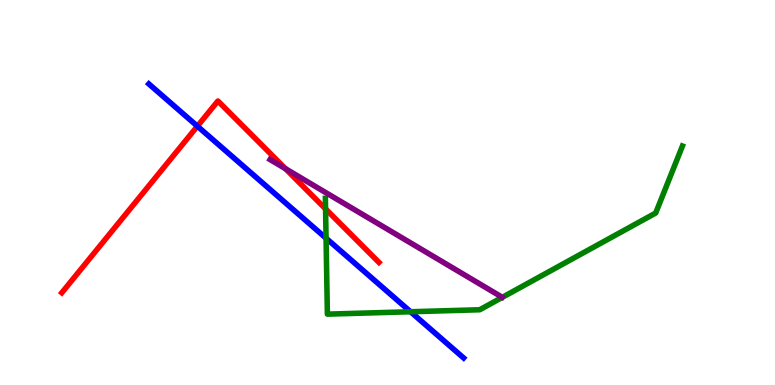[{'lines': ['blue', 'red'], 'intersections': [{'x': 2.55, 'y': 6.72}]}, {'lines': ['green', 'red'], 'intersections': [{'x': 4.2, 'y': 4.57}]}, {'lines': ['purple', 'red'], 'intersections': [{'x': 3.68, 'y': 5.62}]}, {'lines': ['blue', 'green'], 'intersections': [{'x': 4.21, 'y': 3.81}, {'x': 5.3, 'y': 1.9}]}, {'lines': ['blue', 'purple'], 'intersections': []}, {'lines': ['green', 'purple'], 'intersections': []}]